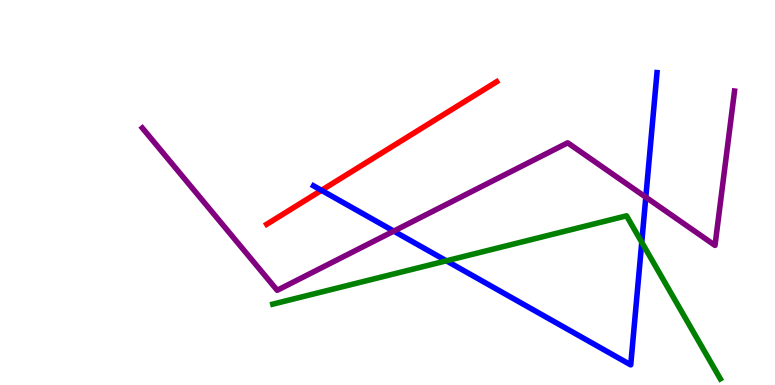[{'lines': ['blue', 'red'], 'intersections': [{'x': 4.15, 'y': 5.06}]}, {'lines': ['green', 'red'], 'intersections': []}, {'lines': ['purple', 'red'], 'intersections': []}, {'lines': ['blue', 'green'], 'intersections': [{'x': 5.76, 'y': 3.23}, {'x': 8.28, 'y': 3.71}]}, {'lines': ['blue', 'purple'], 'intersections': [{'x': 5.08, 'y': 4.0}, {'x': 8.33, 'y': 4.88}]}, {'lines': ['green', 'purple'], 'intersections': []}]